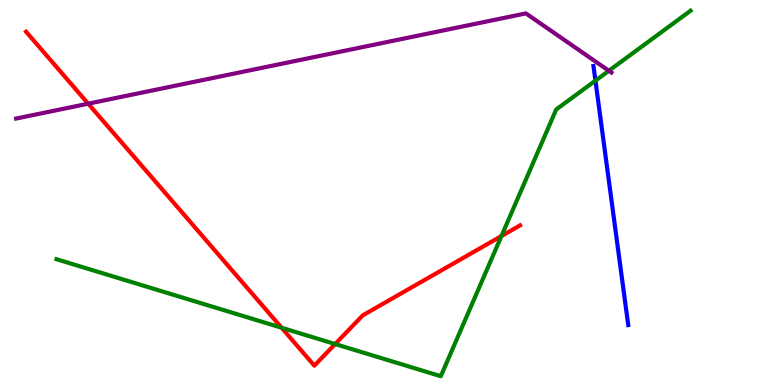[{'lines': ['blue', 'red'], 'intersections': []}, {'lines': ['green', 'red'], 'intersections': [{'x': 3.63, 'y': 1.49}, {'x': 4.32, 'y': 1.06}, {'x': 6.47, 'y': 3.87}]}, {'lines': ['purple', 'red'], 'intersections': [{'x': 1.14, 'y': 7.31}]}, {'lines': ['blue', 'green'], 'intersections': [{'x': 7.68, 'y': 7.91}]}, {'lines': ['blue', 'purple'], 'intersections': []}, {'lines': ['green', 'purple'], 'intersections': [{'x': 7.86, 'y': 8.16}]}]